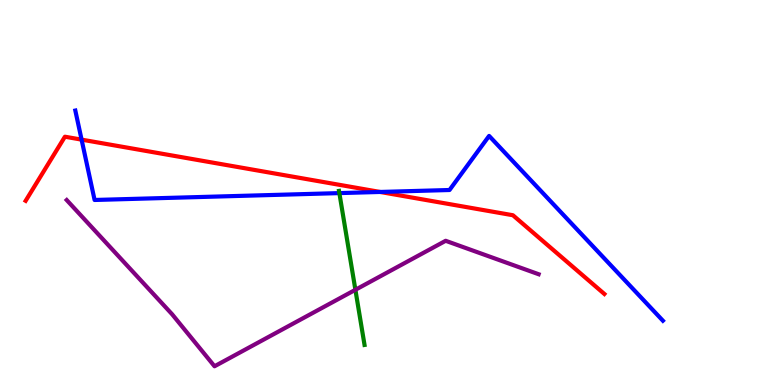[{'lines': ['blue', 'red'], 'intersections': [{'x': 1.05, 'y': 6.37}, {'x': 4.9, 'y': 5.01}]}, {'lines': ['green', 'red'], 'intersections': []}, {'lines': ['purple', 'red'], 'intersections': []}, {'lines': ['blue', 'green'], 'intersections': [{'x': 4.38, 'y': 4.98}]}, {'lines': ['blue', 'purple'], 'intersections': []}, {'lines': ['green', 'purple'], 'intersections': [{'x': 4.59, 'y': 2.47}]}]